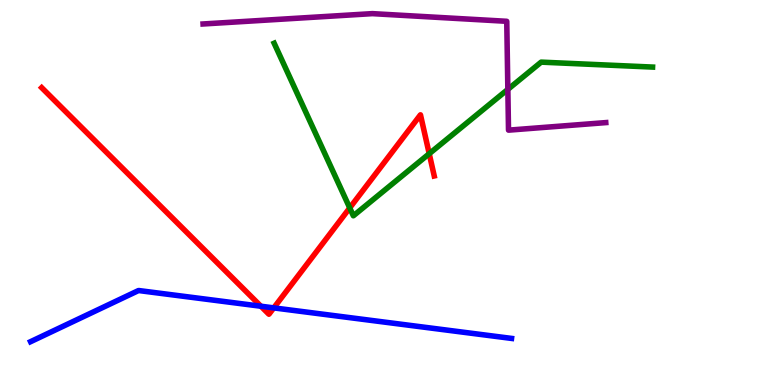[{'lines': ['blue', 'red'], 'intersections': [{'x': 3.37, 'y': 2.05}, {'x': 3.53, 'y': 2.0}]}, {'lines': ['green', 'red'], 'intersections': [{'x': 4.51, 'y': 4.6}, {'x': 5.54, 'y': 6.01}]}, {'lines': ['purple', 'red'], 'intersections': []}, {'lines': ['blue', 'green'], 'intersections': []}, {'lines': ['blue', 'purple'], 'intersections': []}, {'lines': ['green', 'purple'], 'intersections': [{'x': 6.55, 'y': 7.68}]}]